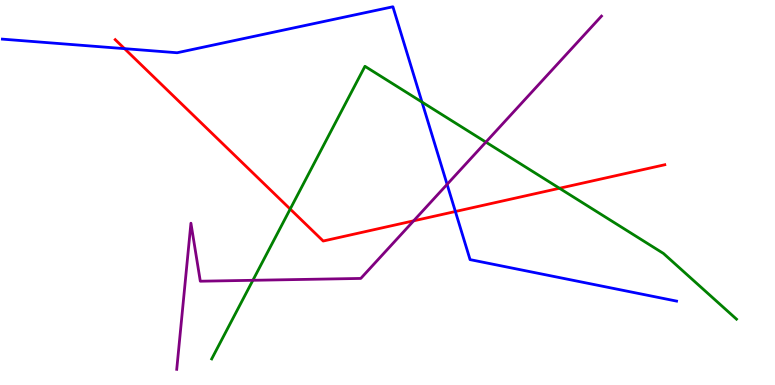[{'lines': ['blue', 'red'], 'intersections': [{'x': 1.61, 'y': 8.74}, {'x': 5.88, 'y': 4.51}]}, {'lines': ['green', 'red'], 'intersections': [{'x': 3.74, 'y': 4.57}, {'x': 7.22, 'y': 5.11}]}, {'lines': ['purple', 'red'], 'intersections': [{'x': 5.34, 'y': 4.26}]}, {'lines': ['blue', 'green'], 'intersections': [{'x': 5.45, 'y': 7.35}]}, {'lines': ['blue', 'purple'], 'intersections': [{'x': 5.77, 'y': 5.21}]}, {'lines': ['green', 'purple'], 'intersections': [{'x': 3.26, 'y': 2.72}, {'x': 6.27, 'y': 6.31}]}]